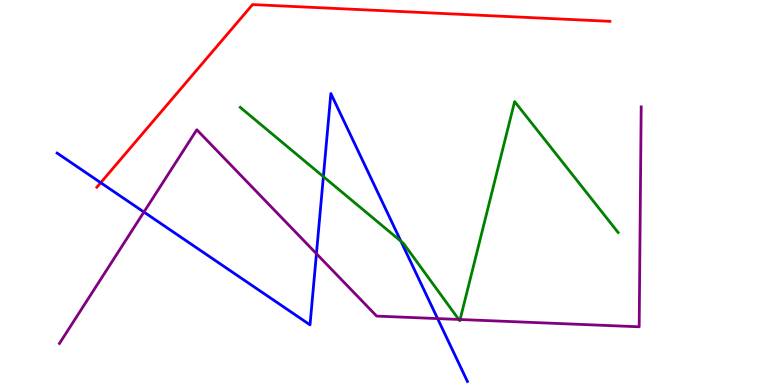[{'lines': ['blue', 'red'], 'intersections': [{'x': 1.3, 'y': 5.25}]}, {'lines': ['green', 'red'], 'intersections': []}, {'lines': ['purple', 'red'], 'intersections': []}, {'lines': ['blue', 'green'], 'intersections': [{'x': 4.17, 'y': 5.41}, {'x': 5.17, 'y': 3.73}]}, {'lines': ['blue', 'purple'], 'intersections': [{'x': 1.86, 'y': 4.49}, {'x': 4.08, 'y': 3.41}, {'x': 5.65, 'y': 1.73}]}, {'lines': ['green', 'purple'], 'intersections': [{'x': 5.92, 'y': 1.7}, {'x': 5.94, 'y': 1.7}]}]